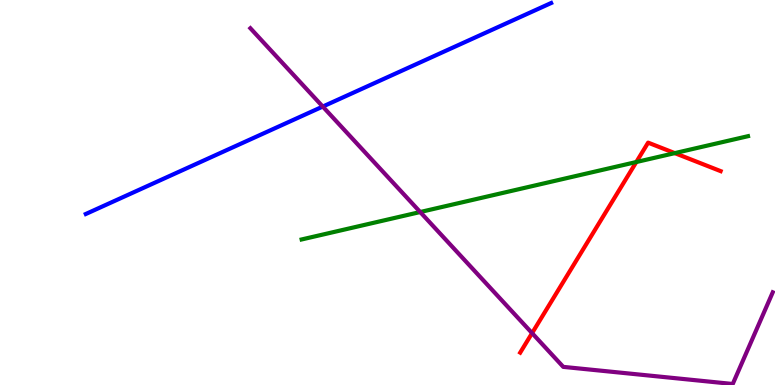[{'lines': ['blue', 'red'], 'intersections': []}, {'lines': ['green', 'red'], 'intersections': [{'x': 8.21, 'y': 5.79}, {'x': 8.71, 'y': 6.02}]}, {'lines': ['purple', 'red'], 'intersections': [{'x': 6.87, 'y': 1.35}]}, {'lines': ['blue', 'green'], 'intersections': []}, {'lines': ['blue', 'purple'], 'intersections': [{'x': 4.16, 'y': 7.23}]}, {'lines': ['green', 'purple'], 'intersections': [{'x': 5.42, 'y': 4.49}]}]